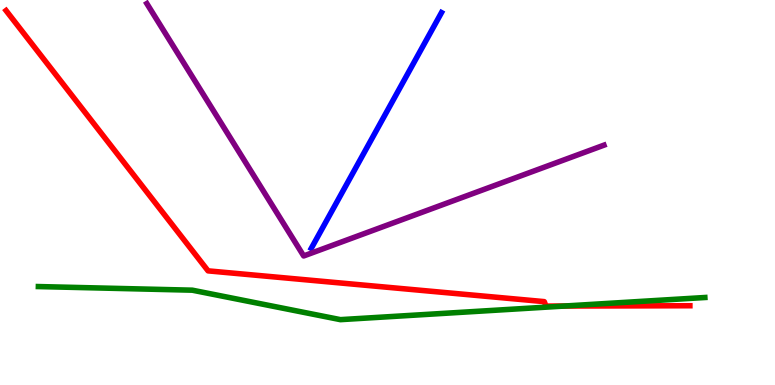[{'lines': ['blue', 'red'], 'intersections': []}, {'lines': ['green', 'red'], 'intersections': [{'x': 7.28, 'y': 2.05}]}, {'lines': ['purple', 'red'], 'intersections': []}, {'lines': ['blue', 'green'], 'intersections': []}, {'lines': ['blue', 'purple'], 'intersections': []}, {'lines': ['green', 'purple'], 'intersections': []}]